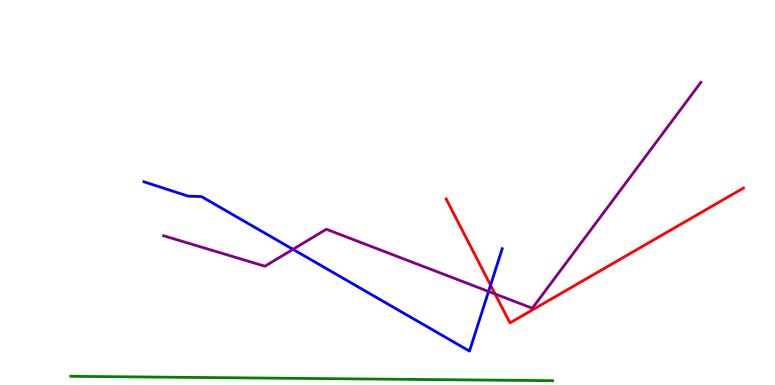[{'lines': ['blue', 'red'], 'intersections': [{'x': 6.33, 'y': 2.59}]}, {'lines': ['green', 'red'], 'intersections': []}, {'lines': ['purple', 'red'], 'intersections': [{'x': 6.39, 'y': 2.36}]}, {'lines': ['blue', 'green'], 'intersections': []}, {'lines': ['blue', 'purple'], 'intersections': [{'x': 3.78, 'y': 3.52}, {'x': 6.3, 'y': 2.43}]}, {'lines': ['green', 'purple'], 'intersections': []}]